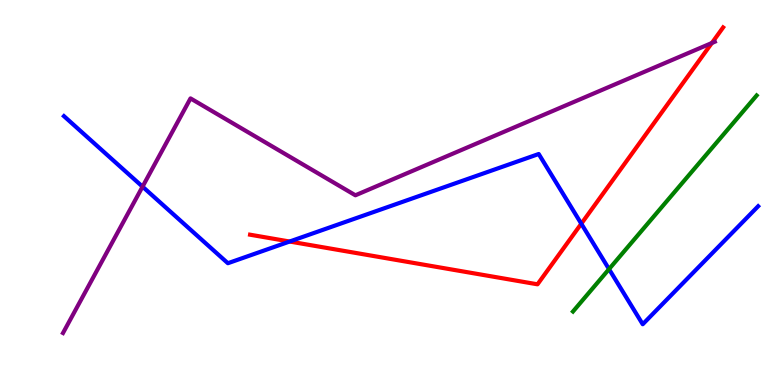[{'lines': ['blue', 'red'], 'intersections': [{'x': 3.74, 'y': 3.73}, {'x': 7.5, 'y': 4.19}]}, {'lines': ['green', 'red'], 'intersections': []}, {'lines': ['purple', 'red'], 'intersections': [{'x': 9.19, 'y': 8.88}]}, {'lines': ['blue', 'green'], 'intersections': [{'x': 7.86, 'y': 3.01}]}, {'lines': ['blue', 'purple'], 'intersections': [{'x': 1.84, 'y': 5.15}]}, {'lines': ['green', 'purple'], 'intersections': []}]